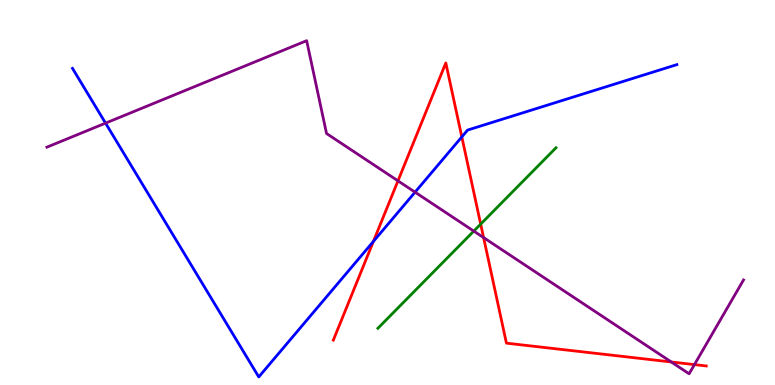[{'lines': ['blue', 'red'], 'intersections': [{'x': 4.82, 'y': 3.73}, {'x': 5.96, 'y': 6.44}]}, {'lines': ['green', 'red'], 'intersections': [{'x': 6.2, 'y': 4.18}]}, {'lines': ['purple', 'red'], 'intersections': [{'x': 5.14, 'y': 5.3}, {'x': 6.24, 'y': 3.83}, {'x': 8.66, 'y': 0.598}, {'x': 8.96, 'y': 0.53}]}, {'lines': ['blue', 'green'], 'intersections': []}, {'lines': ['blue', 'purple'], 'intersections': [{'x': 1.36, 'y': 6.8}, {'x': 5.36, 'y': 5.01}]}, {'lines': ['green', 'purple'], 'intersections': [{'x': 6.11, 'y': 4.0}]}]